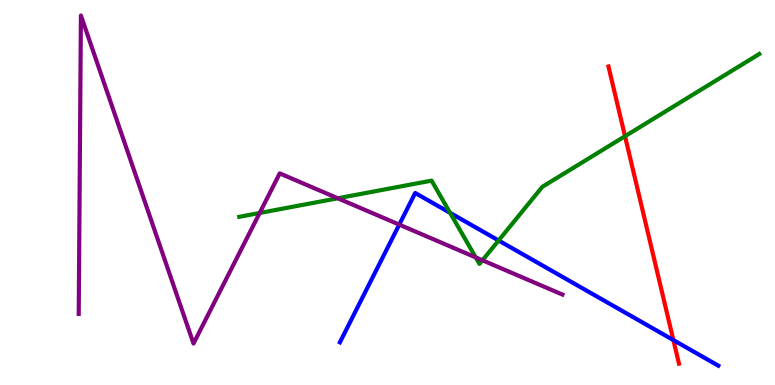[{'lines': ['blue', 'red'], 'intersections': [{'x': 8.69, 'y': 1.17}]}, {'lines': ['green', 'red'], 'intersections': [{'x': 8.06, 'y': 6.46}]}, {'lines': ['purple', 'red'], 'intersections': []}, {'lines': ['blue', 'green'], 'intersections': [{'x': 5.81, 'y': 4.47}, {'x': 6.43, 'y': 3.75}]}, {'lines': ['blue', 'purple'], 'intersections': [{'x': 5.15, 'y': 4.17}]}, {'lines': ['green', 'purple'], 'intersections': [{'x': 3.35, 'y': 4.47}, {'x': 4.36, 'y': 4.85}, {'x': 6.14, 'y': 3.31}, {'x': 6.23, 'y': 3.24}]}]